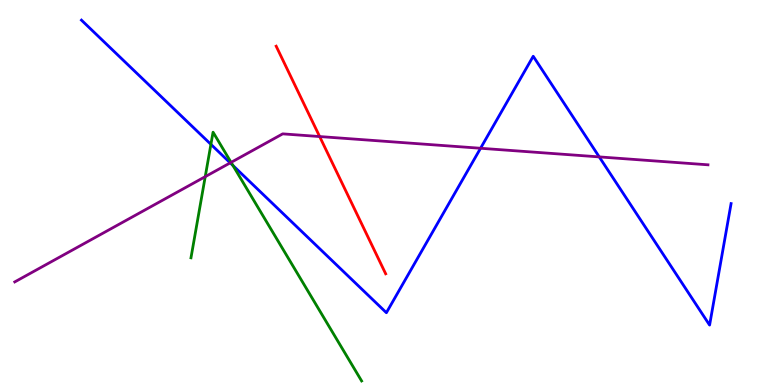[{'lines': ['blue', 'red'], 'intersections': []}, {'lines': ['green', 'red'], 'intersections': []}, {'lines': ['purple', 'red'], 'intersections': [{'x': 4.12, 'y': 6.45}]}, {'lines': ['blue', 'green'], 'intersections': [{'x': 2.72, 'y': 6.25}, {'x': 3.01, 'y': 5.7}]}, {'lines': ['blue', 'purple'], 'intersections': [{'x': 2.97, 'y': 5.77}, {'x': 6.2, 'y': 6.15}, {'x': 7.73, 'y': 5.92}]}, {'lines': ['green', 'purple'], 'intersections': [{'x': 2.65, 'y': 5.41}, {'x': 2.98, 'y': 5.78}]}]